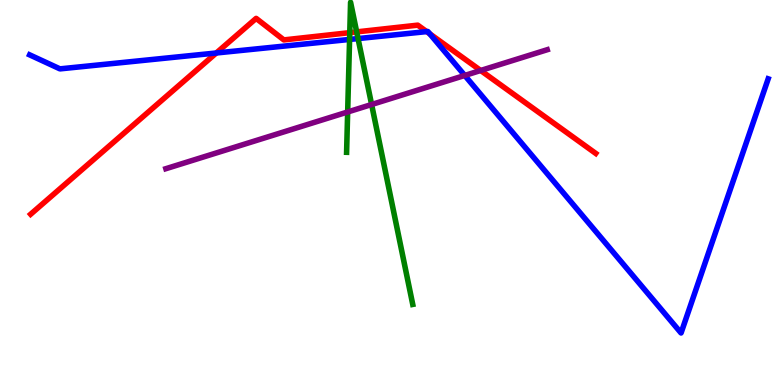[{'lines': ['blue', 'red'], 'intersections': [{'x': 2.79, 'y': 8.62}, {'x': 5.51, 'y': 9.18}, {'x': 5.55, 'y': 9.12}]}, {'lines': ['green', 'red'], 'intersections': [{'x': 4.51, 'y': 9.15}, {'x': 4.6, 'y': 9.17}]}, {'lines': ['purple', 'red'], 'intersections': [{'x': 6.2, 'y': 8.17}]}, {'lines': ['blue', 'green'], 'intersections': [{'x': 4.51, 'y': 8.98}, {'x': 4.62, 'y': 9.0}]}, {'lines': ['blue', 'purple'], 'intersections': [{'x': 6.0, 'y': 8.04}]}, {'lines': ['green', 'purple'], 'intersections': [{'x': 4.49, 'y': 7.09}, {'x': 4.8, 'y': 7.29}]}]